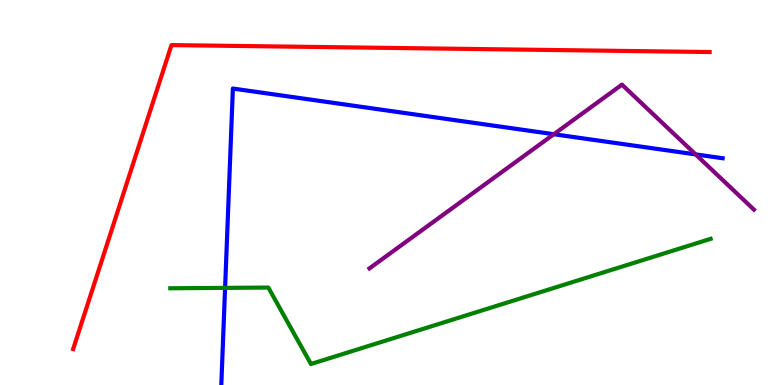[{'lines': ['blue', 'red'], 'intersections': []}, {'lines': ['green', 'red'], 'intersections': []}, {'lines': ['purple', 'red'], 'intersections': []}, {'lines': ['blue', 'green'], 'intersections': [{'x': 2.9, 'y': 2.52}]}, {'lines': ['blue', 'purple'], 'intersections': [{'x': 7.15, 'y': 6.51}, {'x': 8.98, 'y': 5.99}]}, {'lines': ['green', 'purple'], 'intersections': []}]